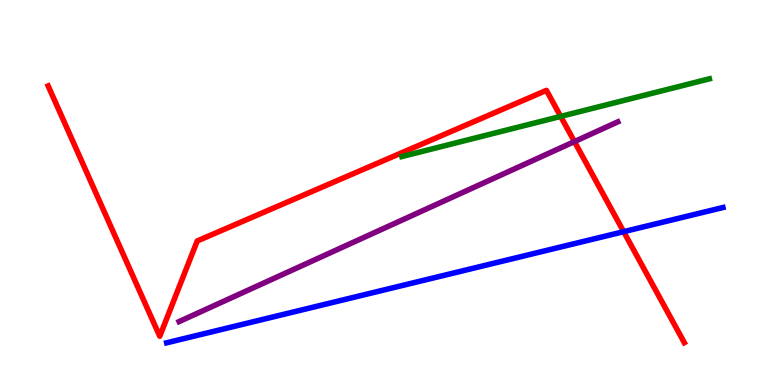[{'lines': ['blue', 'red'], 'intersections': [{'x': 8.05, 'y': 3.98}]}, {'lines': ['green', 'red'], 'intersections': [{'x': 7.23, 'y': 6.98}]}, {'lines': ['purple', 'red'], 'intersections': [{'x': 7.41, 'y': 6.32}]}, {'lines': ['blue', 'green'], 'intersections': []}, {'lines': ['blue', 'purple'], 'intersections': []}, {'lines': ['green', 'purple'], 'intersections': []}]